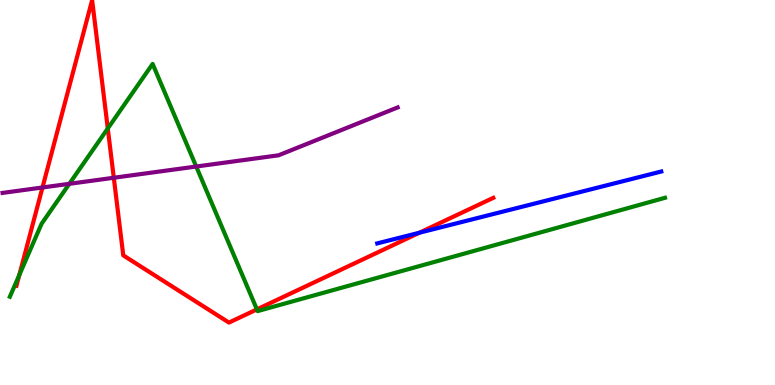[{'lines': ['blue', 'red'], 'intersections': [{'x': 5.41, 'y': 3.95}]}, {'lines': ['green', 'red'], 'intersections': [{'x': 0.249, 'y': 2.86}, {'x': 1.39, 'y': 6.66}, {'x': 3.31, 'y': 1.96}]}, {'lines': ['purple', 'red'], 'intersections': [{'x': 0.548, 'y': 5.13}, {'x': 1.47, 'y': 5.38}]}, {'lines': ['blue', 'green'], 'intersections': []}, {'lines': ['blue', 'purple'], 'intersections': []}, {'lines': ['green', 'purple'], 'intersections': [{'x': 0.895, 'y': 5.23}, {'x': 2.53, 'y': 5.67}]}]